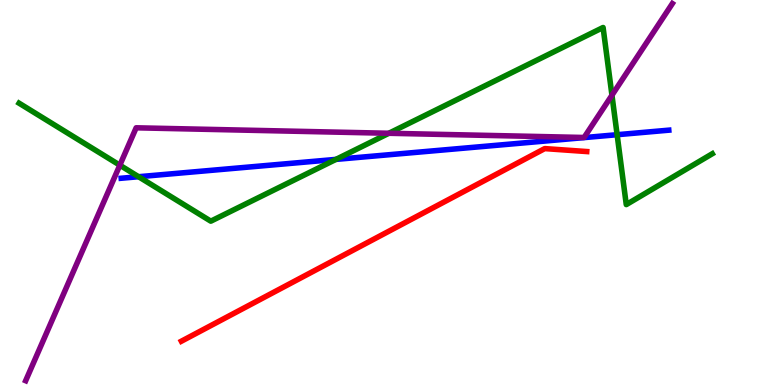[{'lines': ['blue', 'red'], 'intersections': []}, {'lines': ['green', 'red'], 'intersections': []}, {'lines': ['purple', 'red'], 'intersections': []}, {'lines': ['blue', 'green'], 'intersections': [{'x': 1.79, 'y': 5.41}, {'x': 4.33, 'y': 5.86}, {'x': 7.96, 'y': 6.5}]}, {'lines': ['blue', 'purple'], 'intersections': []}, {'lines': ['green', 'purple'], 'intersections': [{'x': 1.55, 'y': 5.71}, {'x': 5.02, 'y': 6.54}, {'x': 7.9, 'y': 7.53}]}]